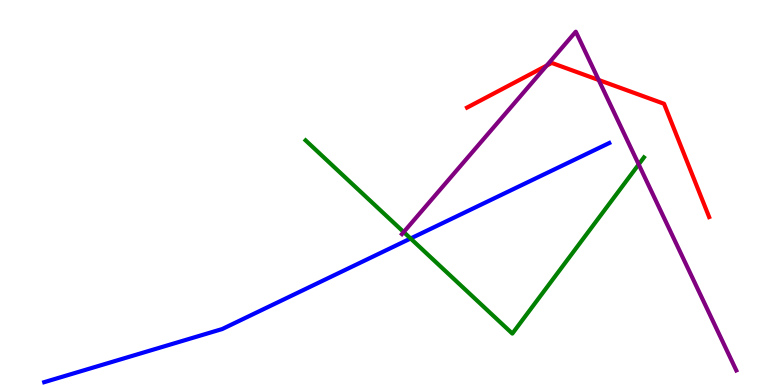[{'lines': ['blue', 'red'], 'intersections': []}, {'lines': ['green', 'red'], 'intersections': []}, {'lines': ['purple', 'red'], 'intersections': [{'x': 7.05, 'y': 8.3}, {'x': 7.73, 'y': 7.92}]}, {'lines': ['blue', 'green'], 'intersections': [{'x': 5.3, 'y': 3.81}]}, {'lines': ['blue', 'purple'], 'intersections': []}, {'lines': ['green', 'purple'], 'intersections': [{'x': 5.21, 'y': 3.97}, {'x': 8.24, 'y': 5.73}]}]